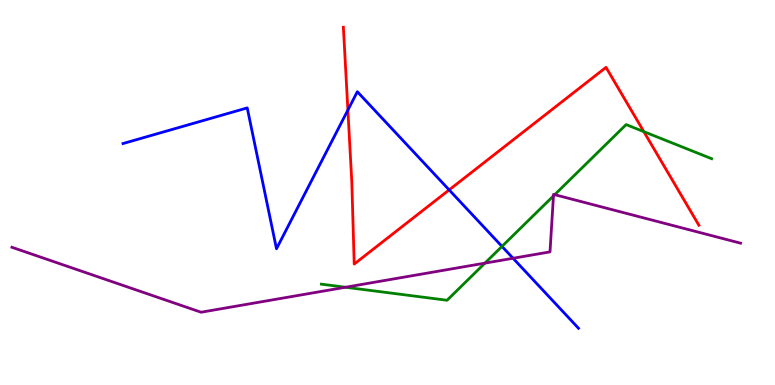[{'lines': ['blue', 'red'], 'intersections': [{'x': 4.49, 'y': 7.14}, {'x': 5.8, 'y': 5.07}]}, {'lines': ['green', 'red'], 'intersections': [{'x': 8.31, 'y': 6.58}]}, {'lines': ['purple', 'red'], 'intersections': []}, {'lines': ['blue', 'green'], 'intersections': [{'x': 6.48, 'y': 3.6}]}, {'lines': ['blue', 'purple'], 'intersections': [{'x': 6.62, 'y': 3.29}]}, {'lines': ['green', 'purple'], 'intersections': [{'x': 4.46, 'y': 2.54}, {'x': 6.26, 'y': 3.17}, {'x': 7.14, 'y': 4.91}, {'x': 7.16, 'y': 4.94}]}]